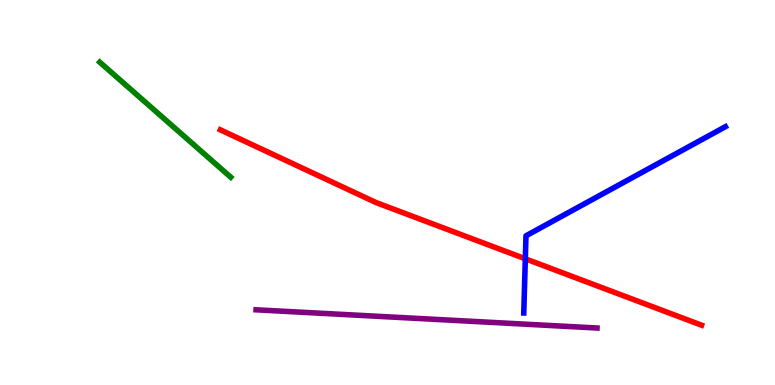[{'lines': ['blue', 'red'], 'intersections': [{'x': 6.78, 'y': 3.28}]}, {'lines': ['green', 'red'], 'intersections': []}, {'lines': ['purple', 'red'], 'intersections': []}, {'lines': ['blue', 'green'], 'intersections': []}, {'lines': ['blue', 'purple'], 'intersections': []}, {'lines': ['green', 'purple'], 'intersections': []}]